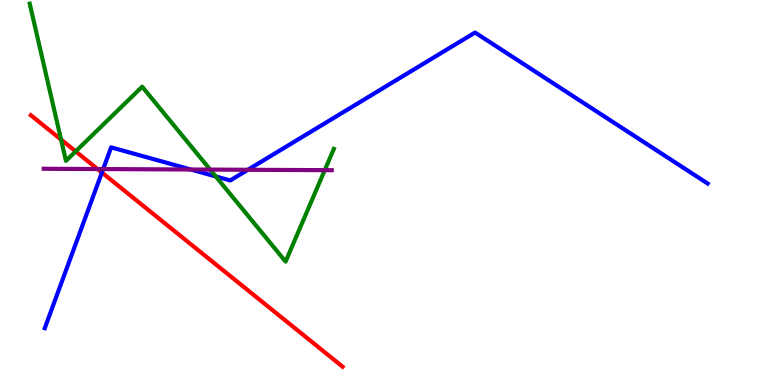[{'lines': ['blue', 'red'], 'intersections': [{'x': 1.31, 'y': 5.52}]}, {'lines': ['green', 'red'], 'intersections': [{'x': 0.788, 'y': 6.37}, {'x': 0.976, 'y': 6.07}]}, {'lines': ['purple', 'red'], 'intersections': [{'x': 1.26, 'y': 5.61}]}, {'lines': ['blue', 'green'], 'intersections': [{'x': 2.78, 'y': 5.42}]}, {'lines': ['blue', 'purple'], 'intersections': [{'x': 1.33, 'y': 5.61}, {'x': 2.46, 'y': 5.6}, {'x': 3.2, 'y': 5.59}]}, {'lines': ['green', 'purple'], 'intersections': [{'x': 2.71, 'y': 5.59}, {'x': 4.19, 'y': 5.58}]}]